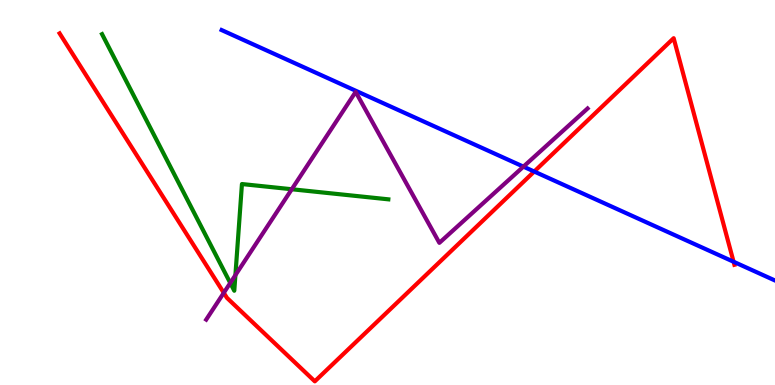[{'lines': ['blue', 'red'], 'intersections': [{'x': 6.89, 'y': 5.54}, {'x': 9.47, 'y': 3.2}]}, {'lines': ['green', 'red'], 'intersections': []}, {'lines': ['purple', 'red'], 'intersections': [{'x': 2.89, 'y': 2.39}]}, {'lines': ['blue', 'green'], 'intersections': []}, {'lines': ['blue', 'purple'], 'intersections': [{'x': 6.75, 'y': 5.67}]}, {'lines': ['green', 'purple'], 'intersections': [{'x': 2.97, 'y': 2.65}, {'x': 3.04, 'y': 2.85}, {'x': 3.76, 'y': 5.08}]}]